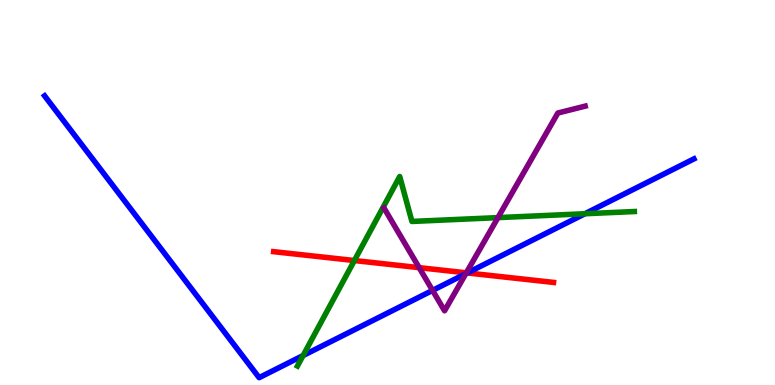[{'lines': ['blue', 'red'], 'intersections': [{'x': 6.03, 'y': 2.91}]}, {'lines': ['green', 'red'], 'intersections': [{'x': 4.57, 'y': 3.23}]}, {'lines': ['purple', 'red'], 'intersections': [{'x': 5.41, 'y': 3.05}, {'x': 6.02, 'y': 2.91}]}, {'lines': ['blue', 'green'], 'intersections': [{'x': 3.91, 'y': 0.765}, {'x': 7.55, 'y': 4.45}]}, {'lines': ['blue', 'purple'], 'intersections': [{'x': 5.58, 'y': 2.46}, {'x': 6.01, 'y': 2.89}]}, {'lines': ['green', 'purple'], 'intersections': [{'x': 6.42, 'y': 4.35}]}]